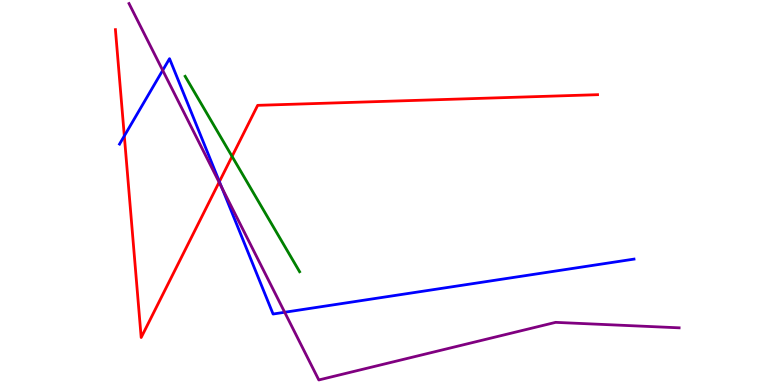[{'lines': ['blue', 'red'], 'intersections': [{'x': 1.6, 'y': 6.47}, {'x': 2.83, 'y': 5.28}]}, {'lines': ['green', 'red'], 'intersections': [{'x': 2.99, 'y': 5.94}]}, {'lines': ['purple', 'red'], 'intersections': [{'x': 2.83, 'y': 5.27}]}, {'lines': ['blue', 'green'], 'intersections': []}, {'lines': ['blue', 'purple'], 'intersections': [{'x': 2.1, 'y': 8.17}, {'x': 2.86, 'y': 5.13}, {'x': 3.67, 'y': 1.89}]}, {'lines': ['green', 'purple'], 'intersections': []}]